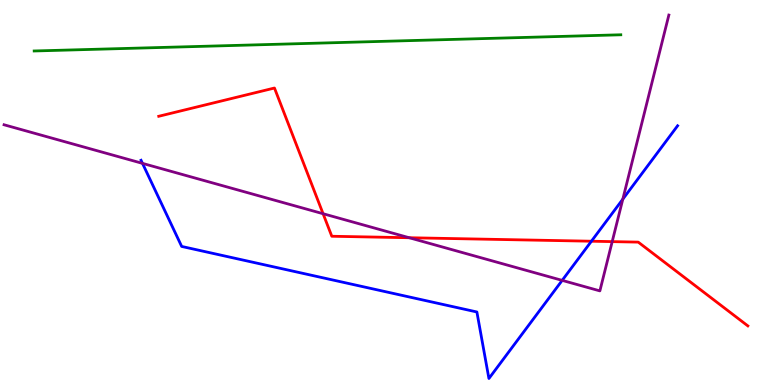[{'lines': ['blue', 'red'], 'intersections': [{'x': 7.63, 'y': 3.73}]}, {'lines': ['green', 'red'], 'intersections': []}, {'lines': ['purple', 'red'], 'intersections': [{'x': 4.17, 'y': 4.45}, {'x': 5.28, 'y': 3.83}, {'x': 7.9, 'y': 3.72}]}, {'lines': ['blue', 'green'], 'intersections': []}, {'lines': ['blue', 'purple'], 'intersections': [{'x': 1.84, 'y': 5.76}, {'x': 7.25, 'y': 2.72}, {'x': 8.04, 'y': 4.83}]}, {'lines': ['green', 'purple'], 'intersections': []}]